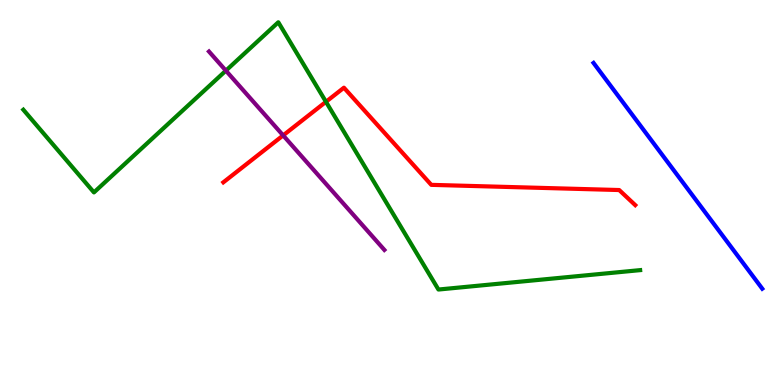[{'lines': ['blue', 'red'], 'intersections': []}, {'lines': ['green', 'red'], 'intersections': [{'x': 4.21, 'y': 7.36}]}, {'lines': ['purple', 'red'], 'intersections': [{'x': 3.65, 'y': 6.48}]}, {'lines': ['blue', 'green'], 'intersections': []}, {'lines': ['blue', 'purple'], 'intersections': []}, {'lines': ['green', 'purple'], 'intersections': [{'x': 2.91, 'y': 8.17}]}]